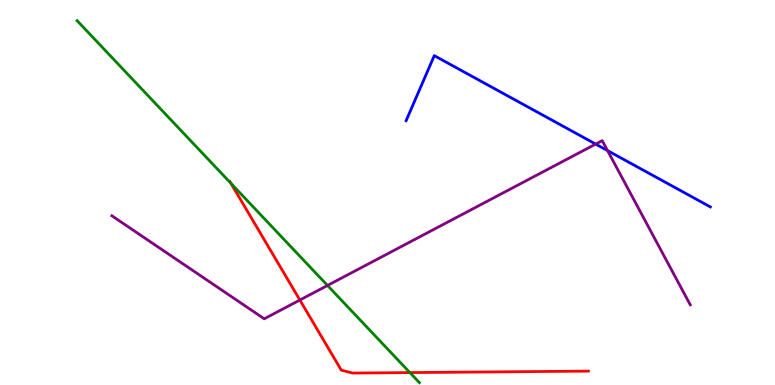[{'lines': ['blue', 'red'], 'intersections': []}, {'lines': ['green', 'red'], 'intersections': [{'x': 2.98, 'y': 5.24}, {'x': 5.29, 'y': 0.322}]}, {'lines': ['purple', 'red'], 'intersections': [{'x': 3.87, 'y': 2.21}]}, {'lines': ['blue', 'green'], 'intersections': []}, {'lines': ['blue', 'purple'], 'intersections': [{'x': 7.69, 'y': 6.26}, {'x': 7.84, 'y': 6.09}]}, {'lines': ['green', 'purple'], 'intersections': [{'x': 4.23, 'y': 2.59}]}]